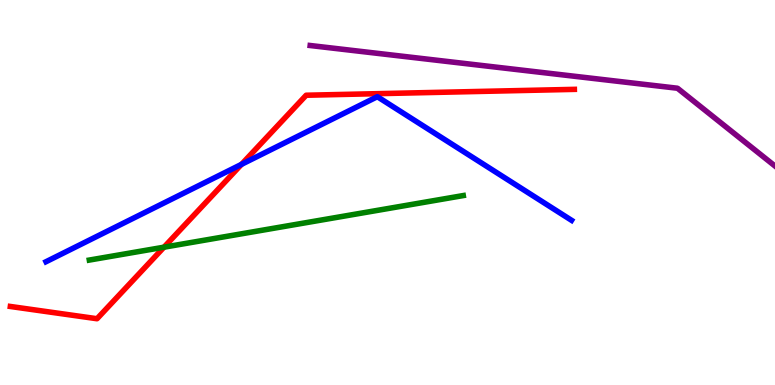[{'lines': ['blue', 'red'], 'intersections': [{'x': 3.12, 'y': 5.73}]}, {'lines': ['green', 'red'], 'intersections': [{'x': 2.12, 'y': 3.58}]}, {'lines': ['purple', 'red'], 'intersections': []}, {'lines': ['blue', 'green'], 'intersections': []}, {'lines': ['blue', 'purple'], 'intersections': []}, {'lines': ['green', 'purple'], 'intersections': []}]